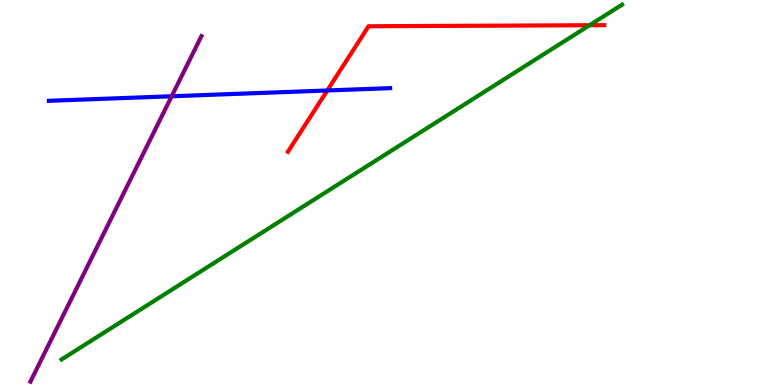[{'lines': ['blue', 'red'], 'intersections': [{'x': 4.22, 'y': 7.65}]}, {'lines': ['green', 'red'], 'intersections': [{'x': 7.61, 'y': 9.34}]}, {'lines': ['purple', 'red'], 'intersections': []}, {'lines': ['blue', 'green'], 'intersections': []}, {'lines': ['blue', 'purple'], 'intersections': [{'x': 2.22, 'y': 7.5}]}, {'lines': ['green', 'purple'], 'intersections': []}]